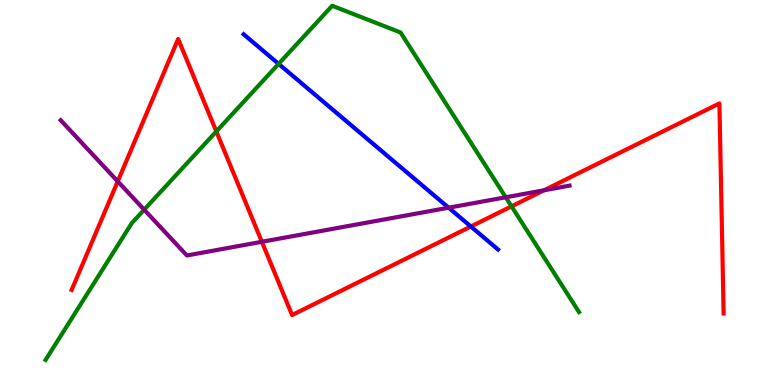[{'lines': ['blue', 'red'], 'intersections': [{'x': 6.08, 'y': 4.12}]}, {'lines': ['green', 'red'], 'intersections': [{'x': 2.79, 'y': 6.59}, {'x': 6.6, 'y': 4.64}]}, {'lines': ['purple', 'red'], 'intersections': [{'x': 1.52, 'y': 5.29}, {'x': 3.38, 'y': 3.72}, {'x': 7.02, 'y': 5.06}]}, {'lines': ['blue', 'green'], 'intersections': [{'x': 3.6, 'y': 8.34}]}, {'lines': ['blue', 'purple'], 'intersections': [{'x': 5.79, 'y': 4.61}]}, {'lines': ['green', 'purple'], 'intersections': [{'x': 1.86, 'y': 4.55}, {'x': 6.53, 'y': 4.88}]}]